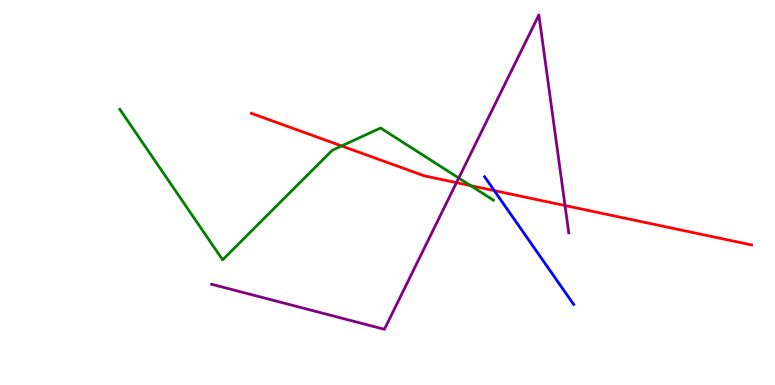[{'lines': ['blue', 'red'], 'intersections': [{'x': 6.38, 'y': 5.05}]}, {'lines': ['green', 'red'], 'intersections': [{'x': 4.41, 'y': 6.21}, {'x': 6.07, 'y': 5.18}]}, {'lines': ['purple', 'red'], 'intersections': [{'x': 5.89, 'y': 5.26}, {'x': 7.29, 'y': 4.66}]}, {'lines': ['blue', 'green'], 'intersections': []}, {'lines': ['blue', 'purple'], 'intersections': []}, {'lines': ['green', 'purple'], 'intersections': [{'x': 5.92, 'y': 5.38}]}]